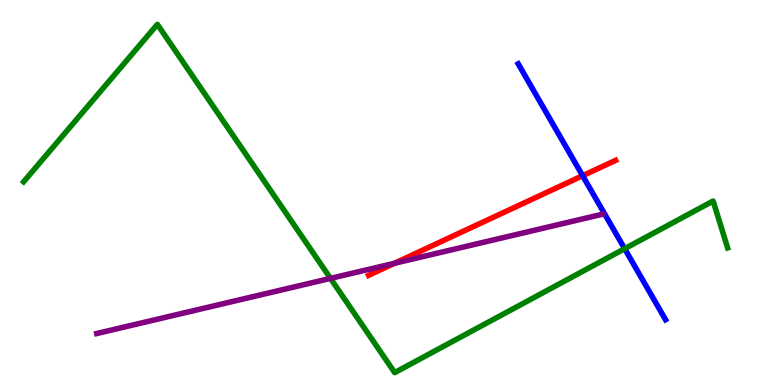[{'lines': ['blue', 'red'], 'intersections': [{'x': 7.52, 'y': 5.44}]}, {'lines': ['green', 'red'], 'intersections': []}, {'lines': ['purple', 'red'], 'intersections': [{'x': 5.09, 'y': 3.16}]}, {'lines': ['blue', 'green'], 'intersections': [{'x': 8.06, 'y': 3.54}]}, {'lines': ['blue', 'purple'], 'intersections': []}, {'lines': ['green', 'purple'], 'intersections': [{'x': 4.26, 'y': 2.77}]}]